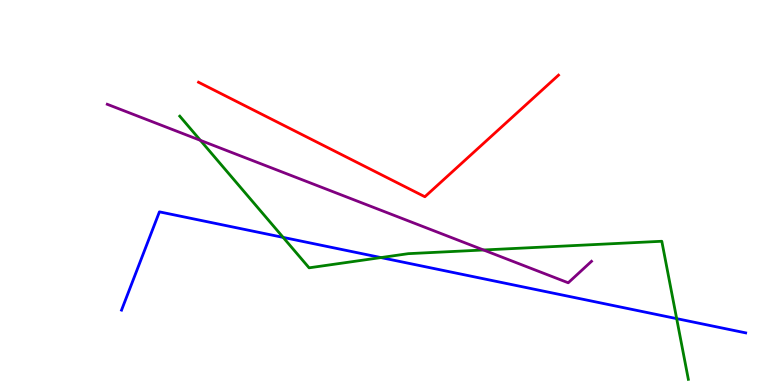[{'lines': ['blue', 'red'], 'intersections': []}, {'lines': ['green', 'red'], 'intersections': []}, {'lines': ['purple', 'red'], 'intersections': []}, {'lines': ['blue', 'green'], 'intersections': [{'x': 3.65, 'y': 3.83}, {'x': 4.92, 'y': 3.31}, {'x': 8.73, 'y': 1.72}]}, {'lines': ['blue', 'purple'], 'intersections': []}, {'lines': ['green', 'purple'], 'intersections': [{'x': 2.59, 'y': 6.35}, {'x': 6.24, 'y': 3.51}]}]